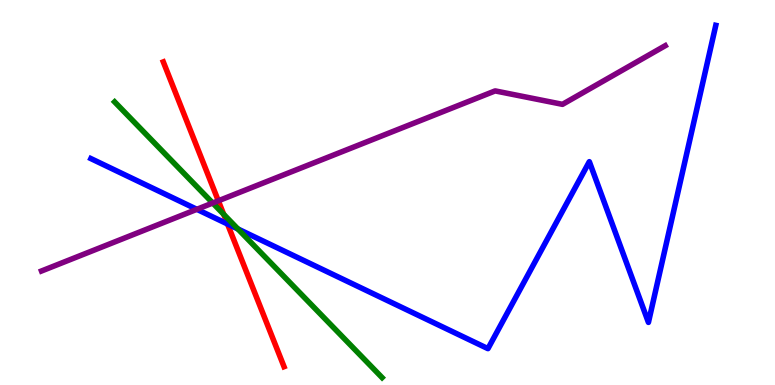[{'lines': ['blue', 'red'], 'intersections': [{'x': 2.94, 'y': 4.18}]}, {'lines': ['green', 'red'], 'intersections': [{'x': 2.89, 'y': 4.43}]}, {'lines': ['purple', 'red'], 'intersections': [{'x': 2.82, 'y': 4.78}]}, {'lines': ['blue', 'green'], 'intersections': [{'x': 3.07, 'y': 4.05}]}, {'lines': ['blue', 'purple'], 'intersections': [{'x': 2.54, 'y': 4.56}]}, {'lines': ['green', 'purple'], 'intersections': [{'x': 2.74, 'y': 4.73}]}]